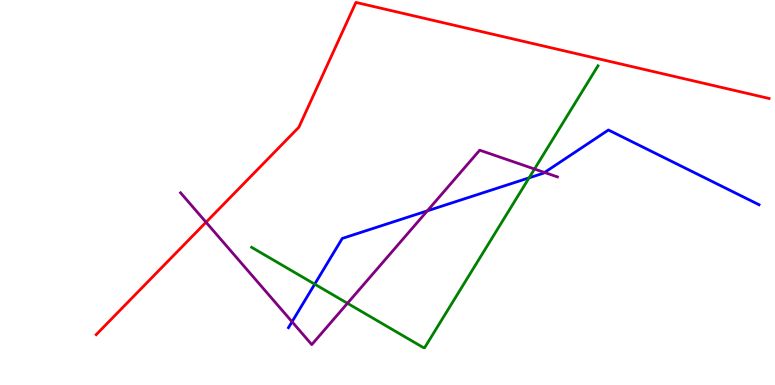[{'lines': ['blue', 'red'], 'intersections': []}, {'lines': ['green', 'red'], 'intersections': []}, {'lines': ['purple', 'red'], 'intersections': [{'x': 2.66, 'y': 4.23}]}, {'lines': ['blue', 'green'], 'intersections': [{'x': 4.06, 'y': 2.62}, {'x': 6.83, 'y': 5.38}]}, {'lines': ['blue', 'purple'], 'intersections': [{'x': 3.77, 'y': 1.64}, {'x': 5.51, 'y': 4.52}, {'x': 7.03, 'y': 5.52}]}, {'lines': ['green', 'purple'], 'intersections': [{'x': 4.48, 'y': 2.12}, {'x': 6.9, 'y': 5.61}]}]